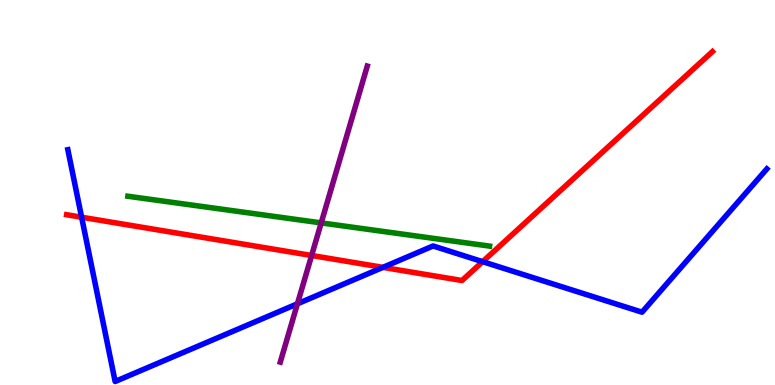[{'lines': ['blue', 'red'], 'intersections': [{'x': 1.05, 'y': 4.36}, {'x': 4.94, 'y': 3.06}, {'x': 6.23, 'y': 3.2}]}, {'lines': ['green', 'red'], 'intersections': []}, {'lines': ['purple', 'red'], 'intersections': [{'x': 4.02, 'y': 3.36}]}, {'lines': ['blue', 'green'], 'intersections': []}, {'lines': ['blue', 'purple'], 'intersections': [{'x': 3.84, 'y': 2.11}]}, {'lines': ['green', 'purple'], 'intersections': [{'x': 4.14, 'y': 4.21}]}]